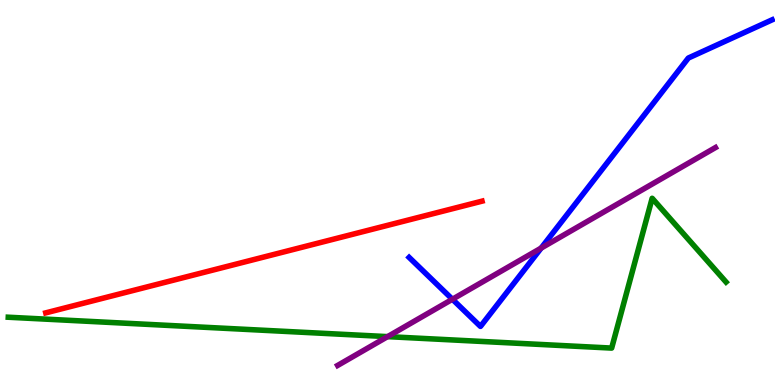[{'lines': ['blue', 'red'], 'intersections': []}, {'lines': ['green', 'red'], 'intersections': []}, {'lines': ['purple', 'red'], 'intersections': []}, {'lines': ['blue', 'green'], 'intersections': []}, {'lines': ['blue', 'purple'], 'intersections': [{'x': 5.84, 'y': 2.23}, {'x': 6.98, 'y': 3.56}]}, {'lines': ['green', 'purple'], 'intersections': [{'x': 5.0, 'y': 1.26}]}]